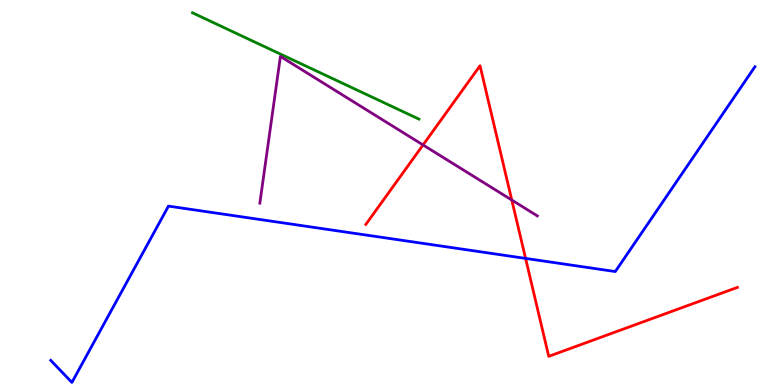[{'lines': ['blue', 'red'], 'intersections': [{'x': 6.78, 'y': 3.29}]}, {'lines': ['green', 'red'], 'intersections': []}, {'lines': ['purple', 'red'], 'intersections': [{'x': 5.46, 'y': 6.24}, {'x': 6.6, 'y': 4.8}]}, {'lines': ['blue', 'green'], 'intersections': []}, {'lines': ['blue', 'purple'], 'intersections': []}, {'lines': ['green', 'purple'], 'intersections': []}]